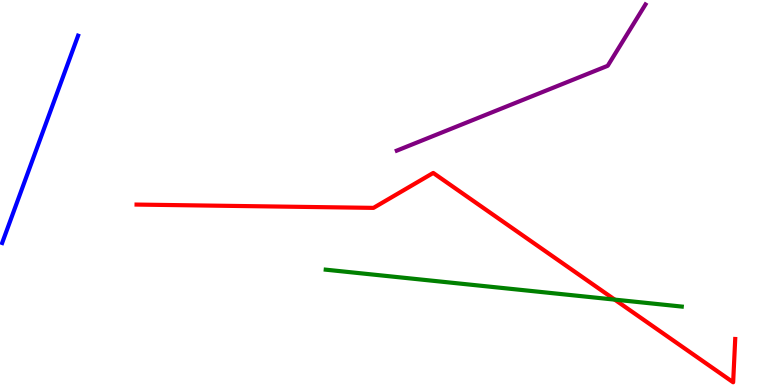[{'lines': ['blue', 'red'], 'intersections': []}, {'lines': ['green', 'red'], 'intersections': [{'x': 7.93, 'y': 2.22}]}, {'lines': ['purple', 'red'], 'intersections': []}, {'lines': ['blue', 'green'], 'intersections': []}, {'lines': ['blue', 'purple'], 'intersections': []}, {'lines': ['green', 'purple'], 'intersections': []}]